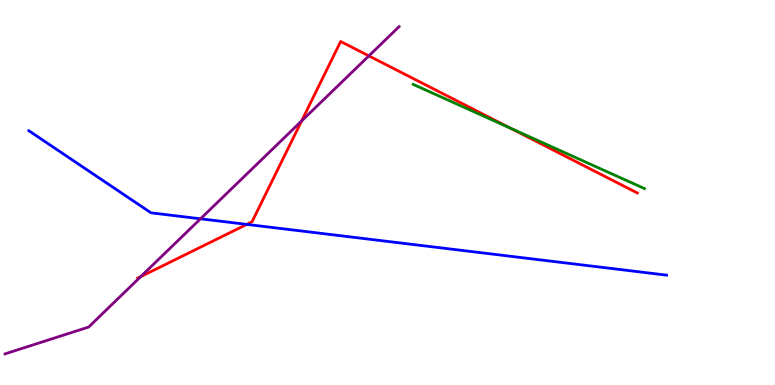[{'lines': ['blue', 'red'], 'intersections': [{'x': 3.18, 'y': 4.17}]}, {'lines': ['green', 'red'], 'intersections': [{'x': 6.59, 'y': 6.67}]}, {'lines': ['purple', 'red'], 'intersections': [{'x': 1.82, 'y': 2.81}, {'x': 3.89, 'y': 6.86}, {'x': 4.76, 'y': 8.55}]}, {'lines': ['blue', 'green'], 'intersections': []}, {'lines': ['blue', 'purple'], 'intersections': [{'x': 2.59, 'y': 4.32}]}, {'lines': ['green', 'purple'], 'intersections': []}]